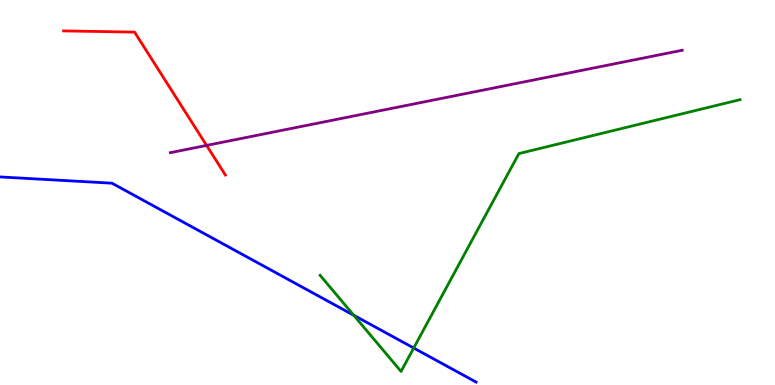[{'lines': ['blue', 'red'], 'intersections': []}, {'lines': ['green', 'red'], 'intersections': []}, {'lines': ['purple', 'red'], 'intersections': [{'x': 2.67, 'y': 6.22}]}, {'lines': ['blue', 'green'], 'intersections': [{'x': 4.56, 'y': 1.81}, {'x': 5.34, 'y': 0.961}]}, {'lines': ['blue', 'purple'], 'intersections': []}, {'lines': ['green', 'purple'], 'intersections': []}]